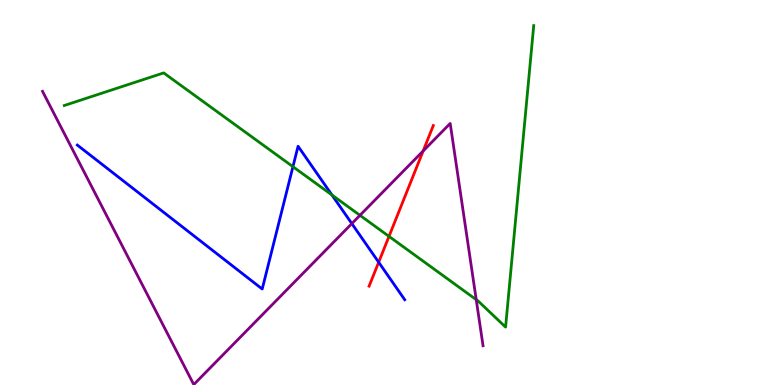[{'lines': ['blue', 'red'], 'intersections': [{'x': 4.89, 'y': 3.19}]}, {'lines': ['green', 'red'], 'intersections': [{'x': 5.02, 'y': 3.86}]}, {'lines': ['purple', 'red'], 'intersections': [{'x': 5.46, 'y': 6.08}]}, {'lines': ['blue', 'green'], 'intersections': [{'x': 3.78, 'y': 5.67}, {'x': 4.28, 'y': 4.94}]}, {'lines': ['blue', 'purple'], 'intersections': [{'x': 4.54, 'y': 4.19}]}, {'lines': ['green', 'purple'], 'intersections': [{'x': 4.64, 'y': 4.41}, {'x': 6.14, 'y': 2.22}]}]